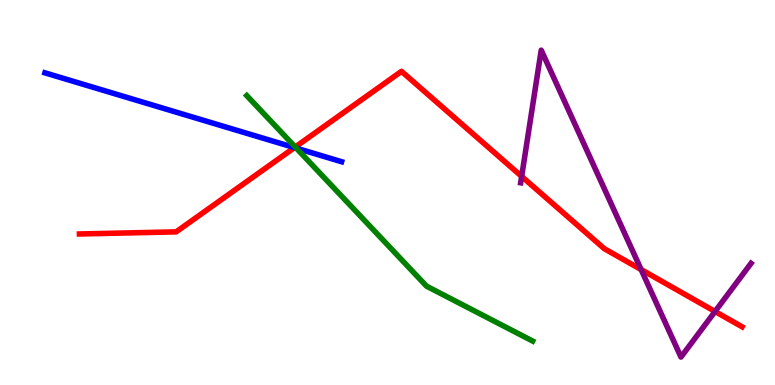[{'lines': ['blue', 'red'], 'intersections': [{'x': 3.8, 'y': 6.17}]}, {'lines': ['green', 'red'], 'intersections': [{'x': 3.81, 'y': 6.18}]}, {'lines': ['purple', 'red'], 'intersections': [{'x': 6.73, 'y': 5.42}, {'x': 8.27, 'y': 3.0}, {'x': 9.23, 'y': 1.91}]}, {'lines': ['blue', 'green'], 'intersections': [{'x': 3.82, 'y': 6.15}]}, {'lines': ['blue', 'purple'], 'intersections': []}, {'lines': ['green', 'purple'], 'intersections': []}]